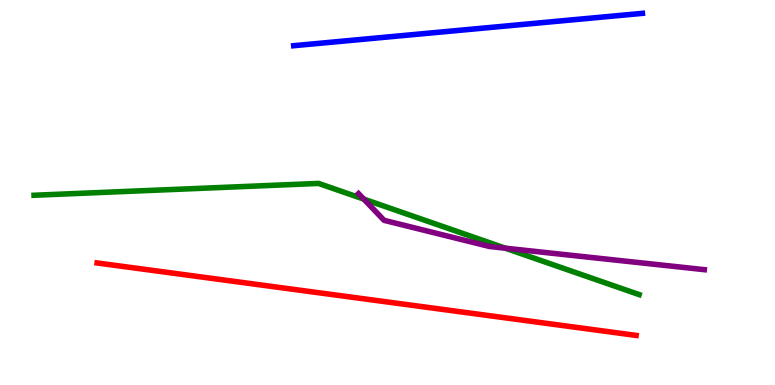[{'lines': ['blue', 'red'], 'intersections': []}, {'lines': ['green', 'red'], 'intersections': []}, {'lines': ['purple', 'red'], 'intersections': []}, {'lines': ['blue', 'green'], 'intersections': []}, {'lines': ['blue', 'purple'], 'intersections': []}, {'lines': ['green', 'purple'], 'intersections': [{'x': 4.69, 'y': 4.83}, {'x': 6.52, 'y': 3.55}]}]